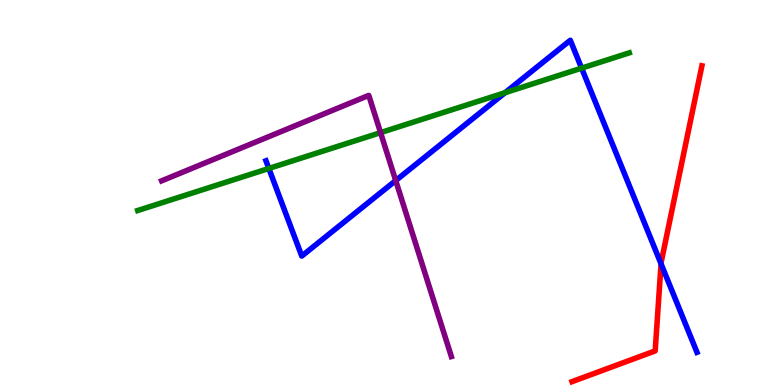[{'lines': ['blue', 'red'], 'intersections': [{'x': 8.53, 'y': 3.15}]}, {'lines': ['green', 'red'], 'intersections': []}, {'lines': ['purple', 'red'], 'intersections': []}, {'lines': ['blue', 'green'], 'intersections': [{'x': 3.47, 'y': 5.62}, {'x': 6.52, 'y': 7.59}, {'x': 7.5, 'y': 8.23}]}, {'lines': ['blue', 'purple'], 'intersections': [{'x': 5.11, 'y': 5.31}]}, {'lines': ['green', 'purple'], 'intersections': [{'x': 4.91, 'y': 6.56}]}]